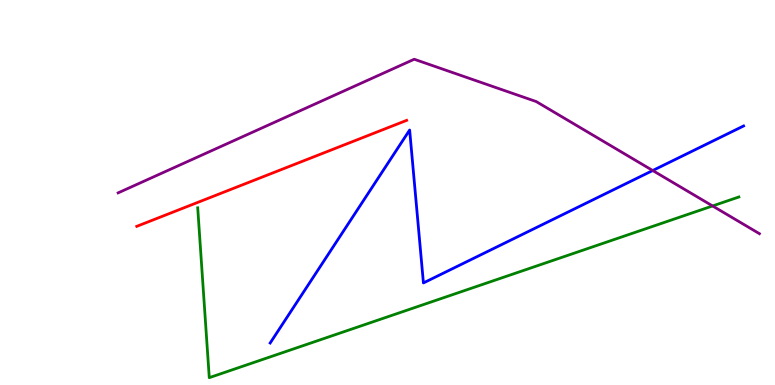[{'lines': ['blue', 'red'], 'intersections': []}, {'lines': ['green', 'red'], 'intersections': []}, {'lines': ['purple', 'red'], 'intersections': []}, {'lines': ['blue', 'green'], 'intersections': []}, {'lines': ['blue', 'purple'], 'intersections': [{'x': 8.42, 'y': 5.57}]}, {'lines': ['green', 'purple'], 'intersections': [{'x': 9.19, 'y': 4.65}]}]